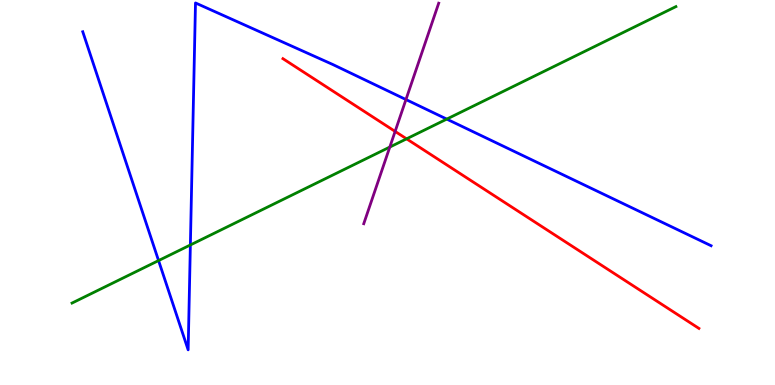[{'lines': ['blue', 'red'], 'intersections': []}, {'lines': ['green', 'red'], 'intersections': [{'x': 5.25, 'y': 6.39}]}, {'lines': ['purple', 'red'], 'intersections': [{'x': 5.1, 'y': 6.59}]}, {'lines': ['blue', 'green'], 'intersections': [{'x': 2.05, 'y': 3.23}, {'x': 2.46, 'y': 3.64}, {'x': 5.76, 'y': 6.91}]}, {'lines': ['blue', 'purple'], 'intersections': [{'x': 5.24, 'y': 7.41}]}, {'lines': ['green', 'purple'], 'intersections': [{'x': 5.03, 'y': 6.18}]}]